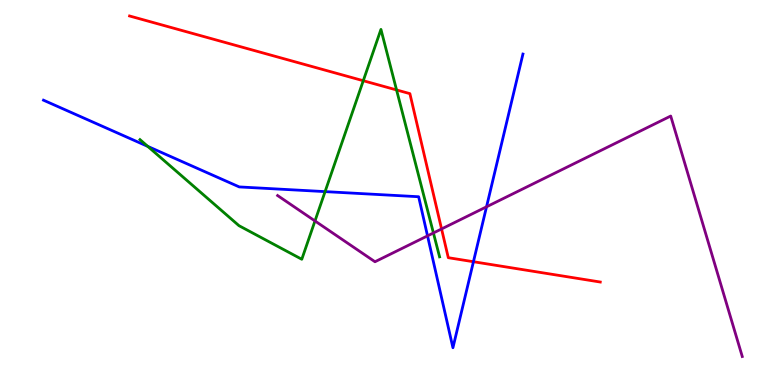[{'lines': ['blue', 'red'], 'intersections': [{'x': 6.11, 'y': 3.2}]}, {'lines': ['green', 'red'], 'intersections': [{'x': 4.69, 'y': 7.9}, {'x': 5.12, 'y': 7.66}]}, {'lines': ['purple', 'red'], 'intersections': [{'x': 5.7, 'y': 4.05}]}, {'lines': ['blue', 'green'], 'intersections': [{'x': 1.91, 'y': 6.2}, {'x': 4.19, 'y': 5.02}]}, {'lines': ['blue', 'purple'], 'intersections': [{'x': 5.52, 'y': 3.87}, {'x': 6.28, 'y': 4.63}]}, {'lines': ['green', 'purple'], 'intersections': [{'x': 4.06, 'y': 4.26}, {'x': 5.59, 'y': 3.95}]}]